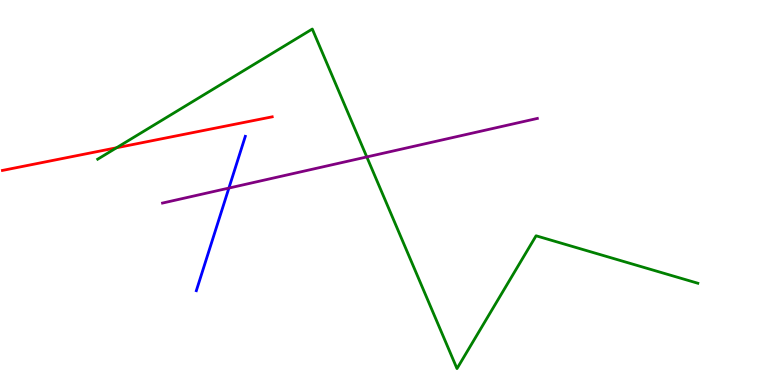[{'lines': ['blue', 'red'], 'intersections': []}, {'lines': ['green', 'red'], 'intersections': [{'x': 1.5, 'y': 6.16}]}, {'lines': ['purple', 'red'], 'intersections': []}, {'lines': ['blue', 'green'], 'intersections': []}, {'lines': ['blue', 'purple'], 'intersections': [{'x': 2.95, 'y': 5.11}]}, {'lines': ['green', 'purple'], 'intersections': [{'x': 4.73, 'y': 5.92}]}]